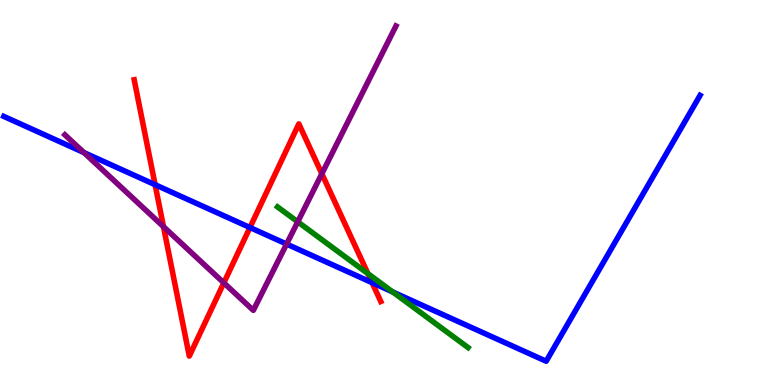[{'lines': ['blue', 'red'], 'intersections': [{'x': 2.0, 'y': 5.2}, {'x': 3.23, 'y': 4.09}, {'x': 4.8, 'y': 2.66}]}, {'lines': ['green', 'red'], 'intersections': [{'x': 4.75, 'y': 2.89}]}, {'lines': ['purple', 'red'], 'intersections': [{'x': 2.11, 'y': 4.11}, {'x': 2.89, 'y': 2.65}, {'x': 4.15, 'y': 5.49}]}, {'lines': ['blue', 'green'], 'intersections': [{'x': 5.07, 'y': 2.42}]}, {'lines': ['blue', 'purple'], 'intersections': [{'x': 1.08, 'y': 6.04}, {'x': 3.7, 'y': 3.66}]}, {'lines': ['green', 'purple'], 'intersections': [{'x': 3.84, 'y': 4.24}]}]